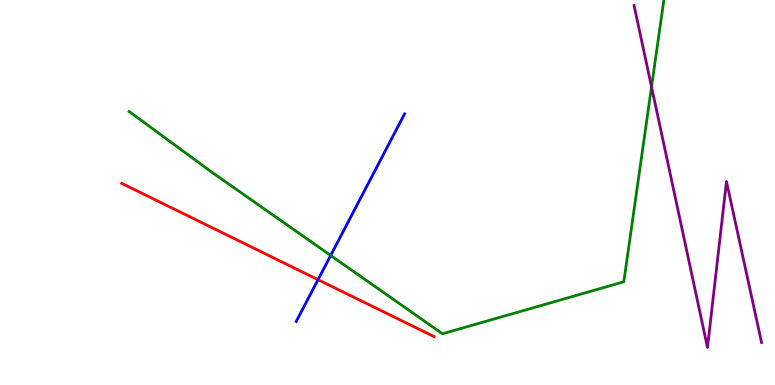[{'lines': ['blue', 'red'], 'intersections': [{'x': 4.1, 'y': 2.74}]}, {'lines': ['green', 'red'], 'intersections': []}, {'lines': ['purple', 'red'], 'intersections': []}, {'lines': ['blue', 'green'], 'intersections': [{'x': 4.27, 'y': 3.37}]}, {'lines': ['blue', 'purple'], 'intersections': []}, {'lines': ['green', 'purple'], 'intersections': [{'x': 8.41, 'y': 7.74}]}]